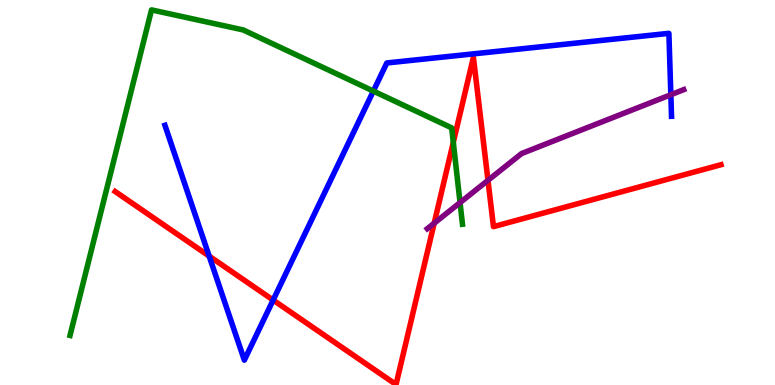[{'lines': ['blue', 'red'], 'intersections': [{'x': 2.7, 'y': 3.35}, {'x': 3.52, 'y': 2.21}]}, {'lines': ['green', 'red'], 'intersections': [{'x': 5.85, 'y': 6.3}]}, {'lines': ['purple', 'red'], 'intersections': [{'x': 5.6, 'y': 4.2}, {'x': 6.3, 'y': 5.32}]}, {'lines': ['blue', 'green'], 'intersections': [{'x': 4.82, 'y': 7.63}]}, {'lines': ['blue', 'purple'], 'intersections': [{'x': 8.66, 'y': 7.54}]}, {'lines': ['green', 'purple'], 'intersections': [{'x': 5.94, 'y': 4.74}]}]